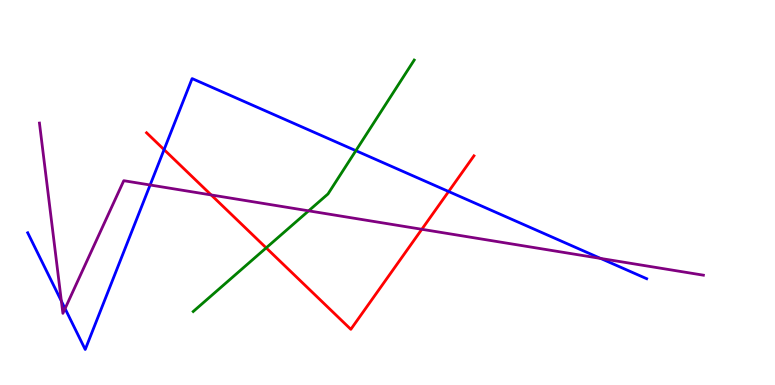[{'lines': ['blue', 'red'], 'intersections': [{'x': 2.12, 'y': 6.11}, {'x': 5.79, 'y': 5.03}]}, {'lines': ['green', 'red'], 'intersections': [{'x': 3.43, 'y': 3.56}]}, {'lines': ['purple', 'red'], 'intersections': [{'x': 2.72, 'y': 4.94}, {'x': 5.44, 'y': 4.04}]}, {'lines': ['blue', 'green'], 'intersections': [{'x': 4.59, 'y': 6.09}]}, {'lines': ['blue', 'purple'], 'intersections': [{'x': 0.792, 'y': 2.18}, {'x': 0.84, 'y': 1.98}, {'x': 1.94, 'y': 5.19}, {'x': 7.75, 'y': 3.29}]}, {'lines': ['green', 'purple'], 'intersections': [{'x': 3.98, 'y': 4.52}]}]